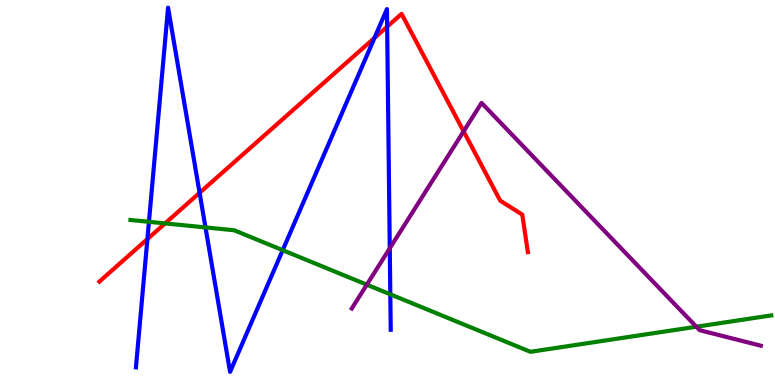[{'lines': ['blue', 'red'], 'intersections': [{'x': 1.9, 'y': 3.79}, {'x': 2.58, 'y': 4.99}, {'x': 4.83, 'y': 9.02}, {'x': 5.0, 'y': 9.31}]}, {'lines': ['green', 'red'], 'intersections': [{'x': 2.13, 'y': 4.2}]}, {'lines': ['purple', 'red'], 'intersections': [{'x': 5.98, 'y': 6.59}]}, {'lines': ['blue', 'green'], 'intersections': [{'x': 1.92, 'y': 4.24}, {'x': 2.65, 'y': 4.09}, {'x': 3.65, 'y': 3.5}, {'x': 5.04, 'y': 2.36}]}, {'lines': ['blue', 'purple'], 'intersections': [{'x': 5.03, 'y': 3.55}]}, {'lines': ['green', 'purple'], 'intersections': [{'x': 4.73, 'y': 2.61}, {'x': 8.99, 'y': 1.51}]}]